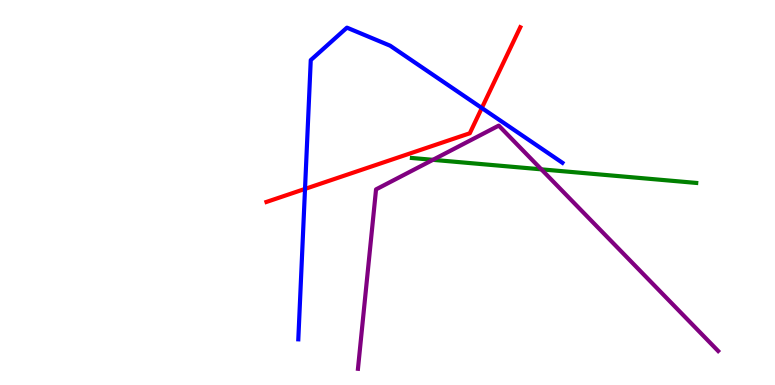[{'lines': ['blue', 'red'], 'intersections': [{'x': 3.94, 'y': 5.09}, {'x': 6.22, 'y': 7.19}]}, {'lines': ['green', 'red'], 'intersections': []}, {'lines': ['purple', 'red'], 'intersections': []}, {'lines': ['blue', 'green'], 'intersections': []}, {'lines': ['blue', 'purple'], 'intersections': []}, {'lines': ['green', 'purple'], 'intersections': [{'x': 5.59, 'y': 5.85}, {'x': 6.99, 'y': 5.6}]}]